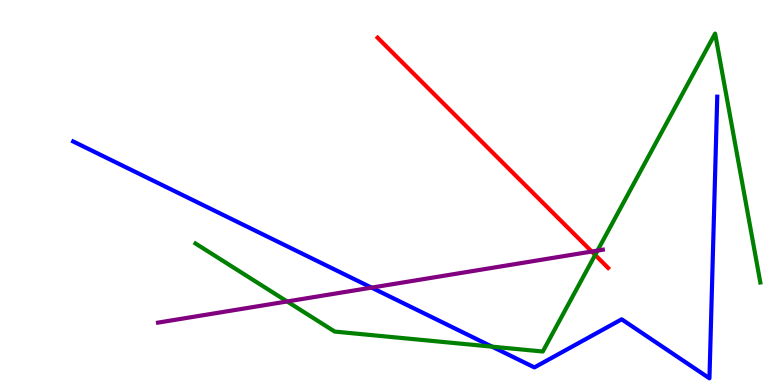[{'lines': ['blue', 'red'], 'intersections': []}, {'lines': ['green', 'red'], 'intersections': [{'x': 7.68, 'y': 3.38}]}, {'lines': ['purple', 'red'], 'intersections': [{'x': 7.64, 'y': 3.47}]}, {'lines': ['blue', 'green'], 'intersections': [{'x': 6.35, 'y': 0.996}]}, {'lines': ['blue', 'purple'], 'intersections': [{'x': 4.79, 'y': 2.53}]}, {'lines': ['green', 'purple'], 'intersections': [{'x': 3.7, 'y': 2.17}, {'x': 7.71, 'y': 3.49}]}]